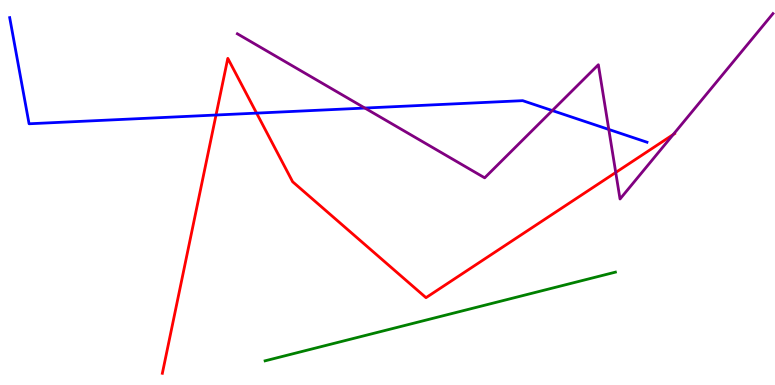[{'lines': ['blue', 'red'], 'intersections': [{'x': 2.79, 'y': 7.01}, {'x': 3.31, 'y': 7.06}]}, {'lines': ['green', 'red'], 'intersections': []}, {'lines': ['purple', 'red'], 'intersections': [{'x': 7.95, 'y': 5.52}, {'x': 8.69, 'y': 6.51}]}, {'lines': ['blue', 'green'], 'intersections': []}, {'lines': ['blue', 'purple'], 'intersections': [{'x': 4.71, 'y': 7.19}, {'x': 7.13, 'y': 7.13}, {'x': 7.86, 'y': 6.64}]}, {'lines': ['green', 'purple'], 'intersections': []}]